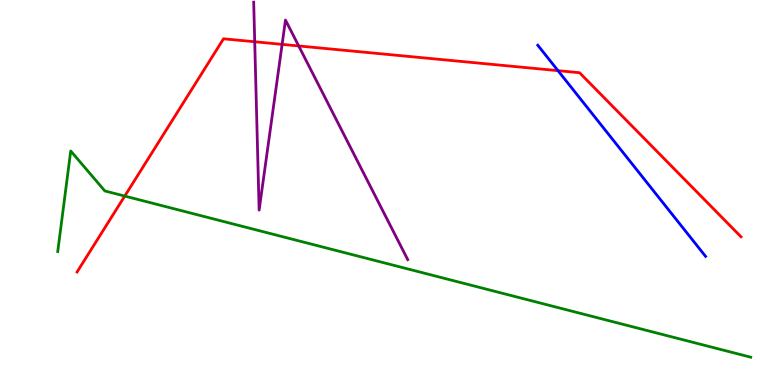[{'lines': ['blue', 'red'], 'intersections': [{'x': 7.2, 'y': 8.16}]}, {'lines': ['green', 'red'], 'intersections': [{'x': 1.61, 'y': 4.91}]}, {'lines': ['purple', 'red'], 'intersections': [{'x': 3.29, 'y': 8.92}, {'x': 3.64, 'y': 8.85}, {'x': 3.85, 'y': 8.81}]}, {'lines': ['blue', 'green'], 'intersections': []}, {'lines': ['blue', 'purple'], 'intersections': []}, {'lines': ['green', 'purple'], 'intersections': []}]